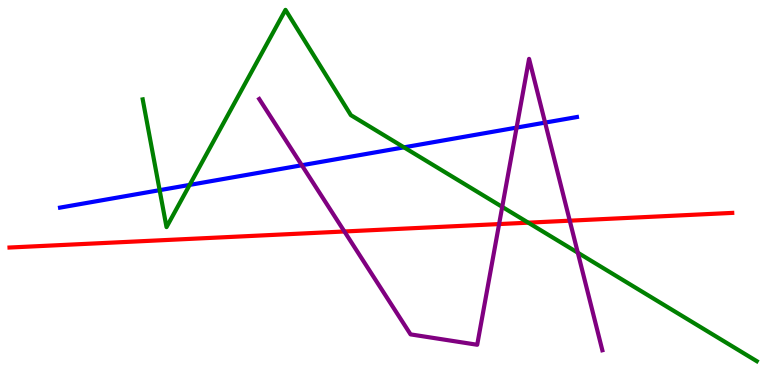[{'lines': ['blue', 'red'], 'intersections': []}, {'lines': ['green', 'red'], 'intersections': [{'x': 6.82, 'y': 4.22}]}, {'lines': ['purple', 'red'], 'intersections': [{'x': 4.44, 'y': 3.99}, {'x': 6.44, 'y': 4.18}, {'x': 7.35, 'y': 4.27}]}, {'lines': ['blue', 'green'], 'intersections': [{'x': 2.06, 'y': 5.06}, {'x': 2.45, 'y': 5.2}, {'x': 5.21, 'y': 6.17}]}, {'lines': ['blue', 'purple'], 'intersections': [{'x': 3.89, 'y': 5.71}, {'x': 6.67, 'y': 6.69}, {'x': 7.03, 'y': 6.82}]}, {'lines': ['green', 'purple'], 'intersections': [{'x': 6.48, 'y': 4.63}, {'x': 7.46, 'y': 3.44}]}]